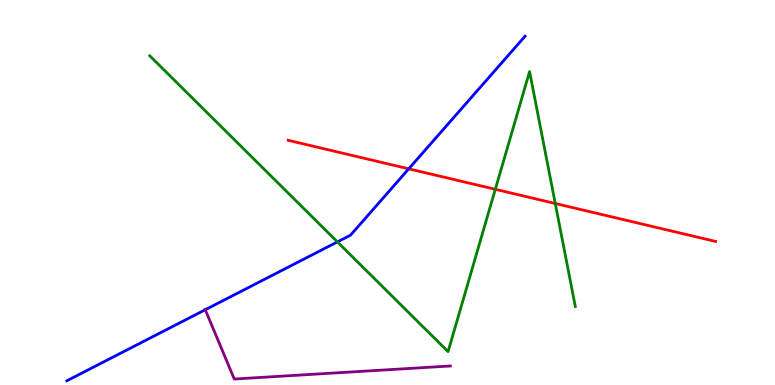[{'lines': ['blue', 'red'], 'intersections': [{'x': 5.27, 'y': 5.62}]}, {'lines': ['green', 'red'], 'intersections': [{'x': 6.39, 'y': 5.08}, {'x': 7.16, 'y': 4.71}]}, {'lines': ['purple', 'red'], 'intersections': []}, {'lines': ['blue', 'green'], 'intersections': [{'x': 4.35, 'y': 3.72}]}, {'lines': ['blue', 'purple'], 'intersections': [{'x': 2.65, 'y': 1.95}]}, {'lines': ['green', 'purple'], 'intersections': []}]